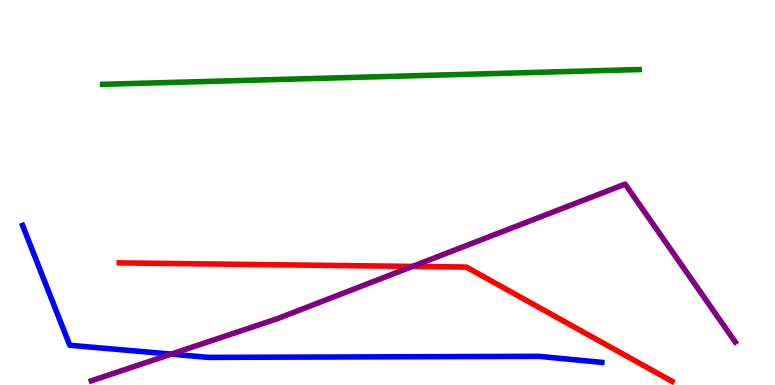[{'lines': ['blue', 'red'], 'intersections': []}, {'lines': ['green', 'red'], 'intersections': []}, {'lines': ['purple', 'red'], 'intersections': [{'x': 5.32, 'y': 3.08}]}, {'lines': ['blue', 'green'], 'intersections': []}, {'lines': ['blue', 'purple'], 'intersections': [{'x': 2.21, 'y': 0.802}]}, {'lines': ['green', 'purple'], 'intersections': []}]